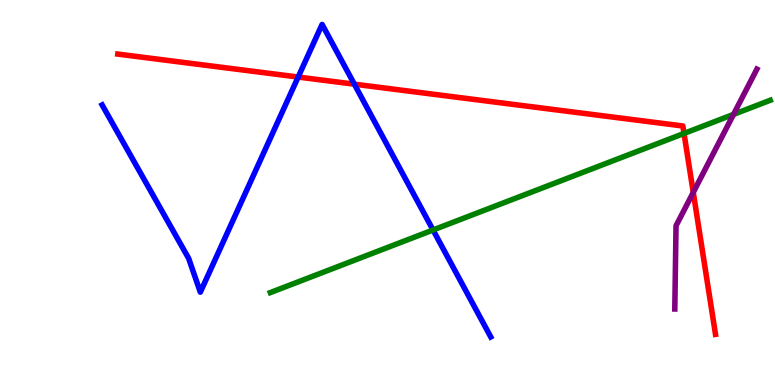[{'lines': ['blue', 'red'], 'intersections': [{'x': 3.85, 'y': 8.0}, {'x': 4.57, 'y': 7.81}]}, {'lines': ['green', 'red'], 'intersections': [{'x': 8.83, 'y': 6.53}]}, {'lines': ['purple', 'red'], 'intersections': [{'x': 8.95, 'y': 5.0}]}, {'lines': ['blue', 'green'], 'intersections': [{'x': 5.59, 'y': 4.03}]}, {'lines': ['blue', 'purple'], 'intersections': []}, {'lines': ['green', 'purple'], 'intersections': [{'x': 9.46, 'y': 7.03}]}]